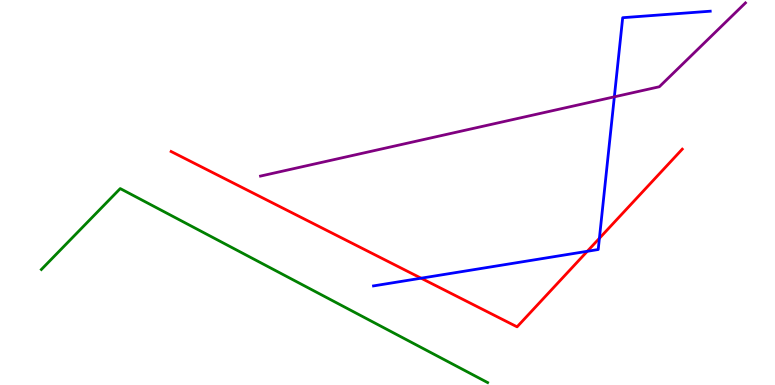[{'lines': ['blue', 'red'], 'intersections': [{'x': 5.43, 'y': 2.77}, {'x': 7.58, 'y': 3.47}, {'x': 7.73, 'y': 3.81}]}, {'lines': ['green', 'red'], 'intersections': []}, {'lines': ['purple', 'red'], 'intersections': []}, {'lines': ['blue', 'green'], 'intersections': []}, {'lines': ['blue', 'purple'], 'intersections': [{'x': 7.93, 'y': 7.48}]}, {'lines': ['green', 'purple'], 'intersections': []}]